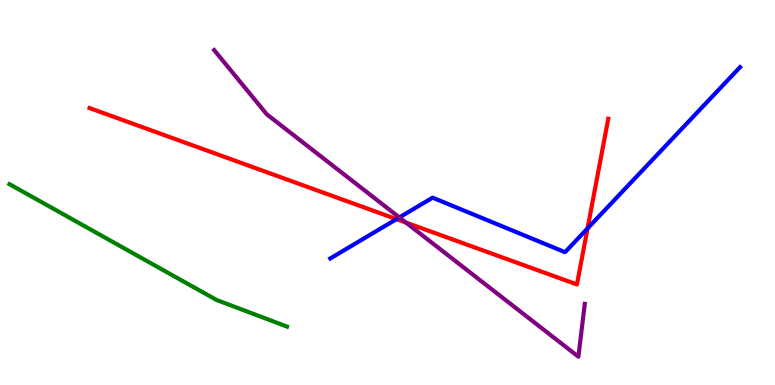[{'lines': ['blue', 'red'], 'intersections': [{'x': 5.12, 'y': 4.31}, {'x': 7.58, 'y': 4.07}]}, {'lines': ['green', 'red'], 'intersections': []}, {'lines': ['purple', 'red'], 'intersections': [{'x': 5.24, 'y': 4.22}]}, {'lines': ['blue', 'green'], 'intersections': []}, {'lines': ['blue', 'purple'], 'intersections': [{'x': 5.15, 'y': 4.35}]}, {'lines': ['green', 'purple'], 'intersections': []}]